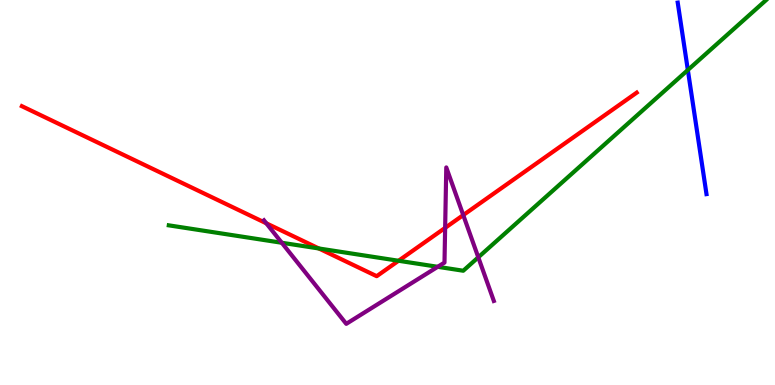[{'lines': ['blue', 'red'], 'intersections': []}, {'lines': ['green', 'red'], 'intersections': [{'x': 4.11, 'y': 3.55}, {'x': 5.14, 'y': 3.23}]}, {'lines': ['purple', 'red'], 'intersections': [{'x': 3.44, 'y': 4.2}, {'x': 5.74, 'y': 4.08}, {'x': 5.98, 'y': 4.41}]}, {'lines': ['blue', 'green'], 'intersections': [{'x': 8.88, 'y': 8.18}]}, {'lines': ['blue', 'purple'], 'intersections': []}, {'lines': ['green', 'purple'], 'intersections': [{'x': 3.64, 'y': 3.69}, {'x': 5.65, 'y': 3.07}, {'x': 6.17, 'y': 3.32}]}]